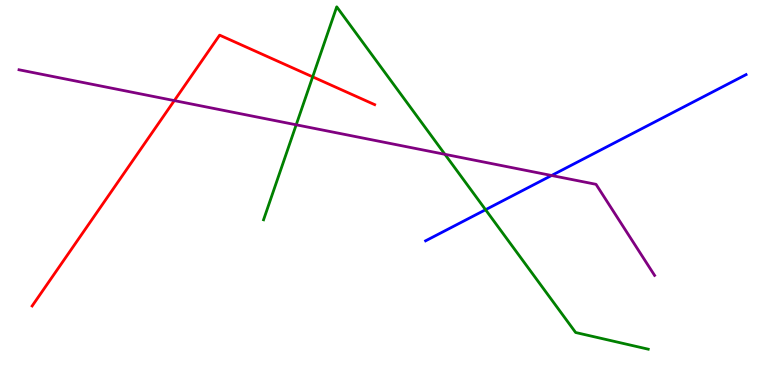[{'lines': ['blue', 'red'], 'intersections': []}, {'lines': ['green', 'red'], 'intersections': [{'x': 4.03, 'y': 8.0}]}, {'lines': ['purple', 'red'], 'intersections': [{'x': 2.25, 'y': 7.39}]}, {'lines': ['blue', 'green'], 'intersections': [{'x': 6.27, 'y': 4.55}]}, {'lines': ['blue', 'purple'], 'intersections': [{'x': 7.12, 'y': 5.44}]}, {'lines': ['green', 'purple'], 'intersections': [{'x': 3.82, 'y': 6.76}, {'x': 5.74, 'y': 5.99}]}]